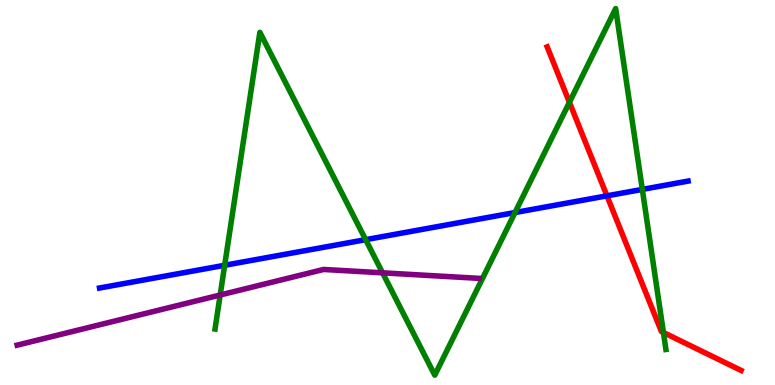[{'lines': ['blue', 'red'], 'intersections': [{'x': 7.83, 'y': 4.91}]}, {'lines': ['green', 'red'], 'intersections': [{'x': 7.35, 'y': 7.34}, {'x': 8.56, 'y': 1.36}]}, {'lines': ['purple', 'red'], 'intersections': []}, {'lines': ['blue', 'green'], 'intersections': [{'x': 2.9, 'y': 3.11}, {'x': 4.72, 'y': 3.77}, {'x': 6.65, 'y': 4.48}, {'x': 8.29, 'y': 5.08}]}, {'lines': ['blue', 'purple'], 'intersections': []}, {'lines': ['green', 'purple'], 'intersections': [{'x': 2.84, 'y': 2.34}, {'x': 4.94, 'y': 2.91}]}]